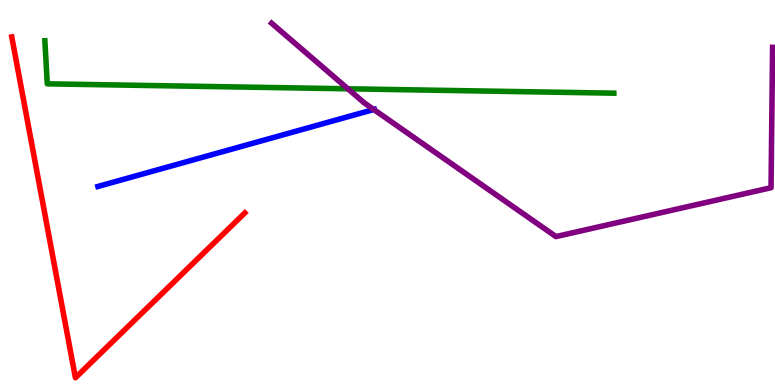[{'lines': ['blue', 'red'], 'intersections': []}, {'lines': ['green', 'red'], 'intersections': []}, {'lines': ['purple', 'red'], 'intersections': []}, {'lines': ['blue', 'green'], 'intersections': []}, {'lines': ['blue', 'purple'], 'intersections': [{'x': 4.82, 'y': 7.16}]}, {'lines': ['green', 'purple'], 'intersections': [{'x': 4.49, 'y': 7.69}]}]